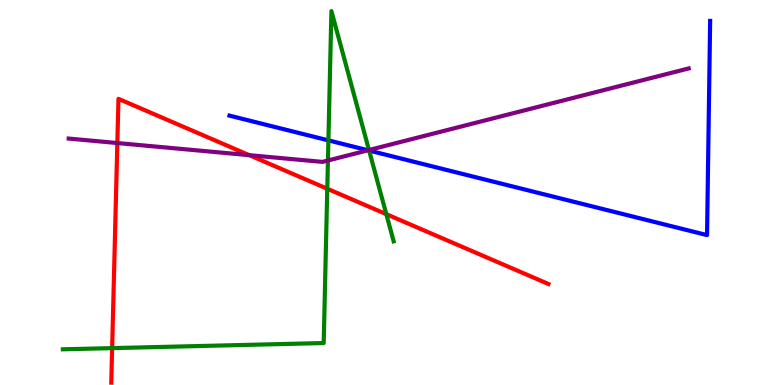[{'lines': ['blue', 'red'], 'intersections': []}, {'lines': ['green', 'red'], 'intersections': [{'x': 1.45, 'y': 0.958}, {'x': 4.22, 'y': 5.1}, {'x': 4.98, 'y': 4.44}]}, {'lines': ['purple', 'red'], 'intersections': [{'x': 1.51, 'y': 6.28}, {'x': 3.22, 'y': 5.97}]}, {'lines': ['blue', 'green'], 'intersections': [{'x': 4.24, 'y': 6.35}, {'x': 4.76, 'y': 6.09}]}, {'lines': ['blue', 'purple'], 'intersections': [{'x': 4.75, 'y': 6.1}]}, {'lines': ['green', 'purple'], 'intersections': [{'x': 4.23, 'y': 5.83}, {'x': 4.76, 'y': 6.1}]}]